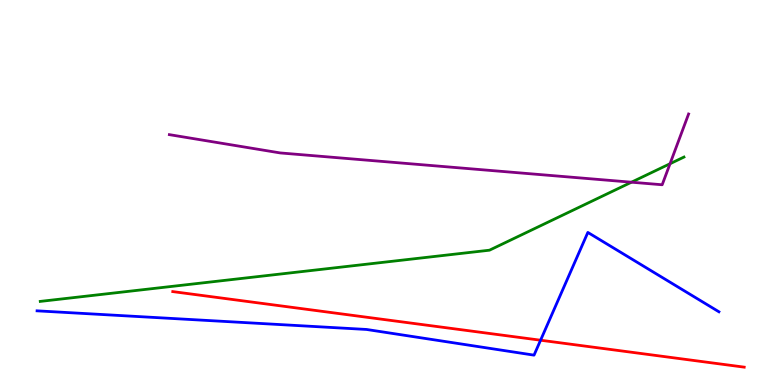[{'lines': ['blue', 'red'], 'intersections': [{'x': 6.98, 'y': 1.16}]}, {'lines': ['green', 'red'], 'intersections': []}, {'lines': ['purple', 'red'], 'intersections': []}, {'lines': ['blue', 'green'], 'intersections': []}, {'lines': ['blue', 'purple'], 'intersections': []}, {'lines': ['green', 'purple'], 'intersections': [{'x': 8.15, 'y': 5.27}, {'x': 8.65, 'y': 5.75}]}]